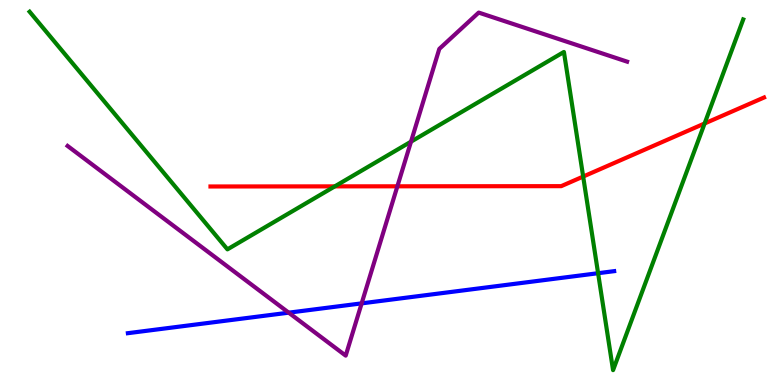[{'lines': ['blue', 'red'], 'intersections': []}, {'lines': ['green', 'red'], 'intersections': [{'x': 4.32, 'y': 5.16}, {'x': 7.52, 'y': 5.41}, {'x': 9.09, 'y': 6.79}]}, {'lines': ['purple', 'red'], 'intersections': [{'x': 5.13, 'y': 5.16}]}, {'lines': ['blue', 'green'], 'intersections': [{'x': 7.72, 'y': 2.9}]}, {'lines': ['blue', 'purple'], 'intersections': [{'x': 3.73, 'y': 1.88}, {'x': 4.67, 'y': 2.12}]}, {'lines': ['green', 'purple'], 'intersections': [{'x': 5.3, 'y': 6.32}]}]